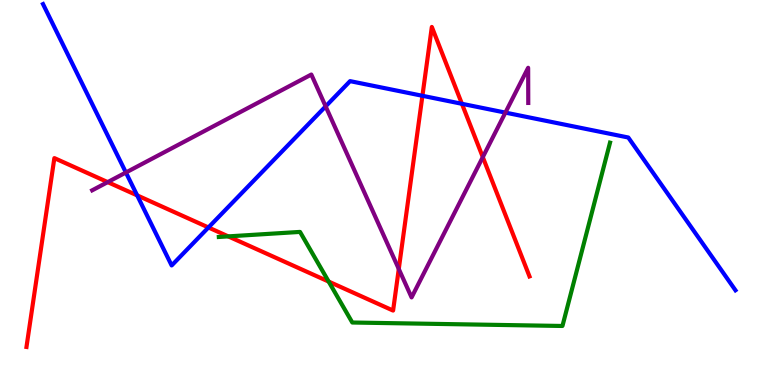[{'lines': ['blue', 'red'], 'intersections': [{'x': 1.77, 'y': 4.93}, {'x': 2.69, 'y': 4.09}, {'x': 5.45, 'y': 7.51}, {'x': 5.96, 'y': 7.3}]}, {'lines': ['green', 'red'], 'intersections': [{'x': 2.95, 'y': 3.86}, {'x': 4.24, 'y': 2.69}]}, {'lines': ['purple', 'red'], 'intersections': [{'x': 1.39, 'y': 5.27}, {'x': 5.15, 'y': 3.01}, {'x': 6.23, 'y': 5.92}]}, {'lines': ['blue', 'green'], 'intersections': []}, {'lines': ['blue', 'purple'], 'intersections': [{'x': 1.62, 'y': 5.52}, {'x': 4.2, 'y': 7.24}, {'x': 6.52, 'y': 7.08}]}, {'lines': ['green', 'purple'], 'intersections': []}]